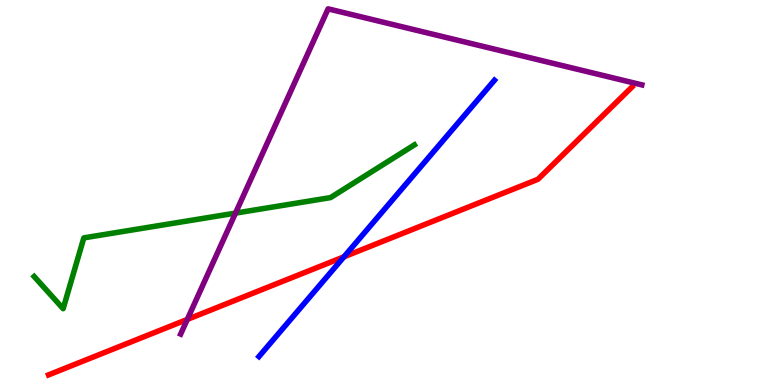[{'lines': ['blue', 'red'], 'intersections': [{'x': 4.44, 'y': 3.33}]}, {'lines': ['green', 'red'], 'intersections': []}, {'lines': ['purple', 'red'], 'intersections': [{'x': 2.42, 'y': 1.7}]}, {'lines': ['blue', 'green'], 'intersections': []}, {'lines': ['blue', 'purple'], 'intersections': []}, {'lines': ['green', 'purple'], 'intersections': [{'x': 3.04, 'y': 4.46}]}]